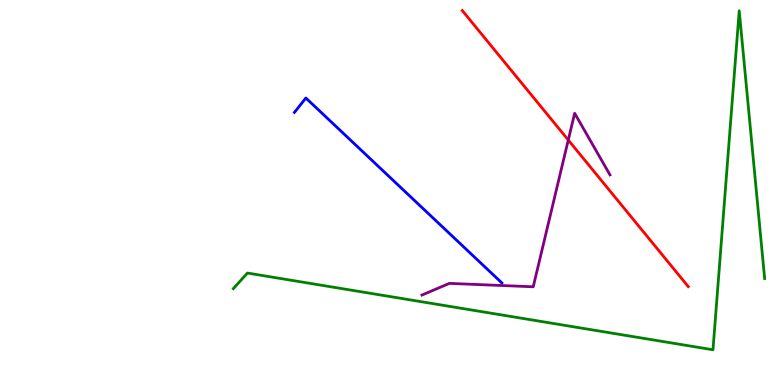[{'lines': ['blue', 'red'], 'intersections': []}, {'lines': ['green', 'red'], 'intersections': []}, {'lines': ['purple', 'red'], 'intersections': [{'x': 7.33, 'y': 6.36}]}, {'lines': ['blue', 'green'], 'intersections': []}, {'lines': ['blue', 'purple'], 'intersections': []}, {'lines': ['green', 'purple'], 'intersections': []}]